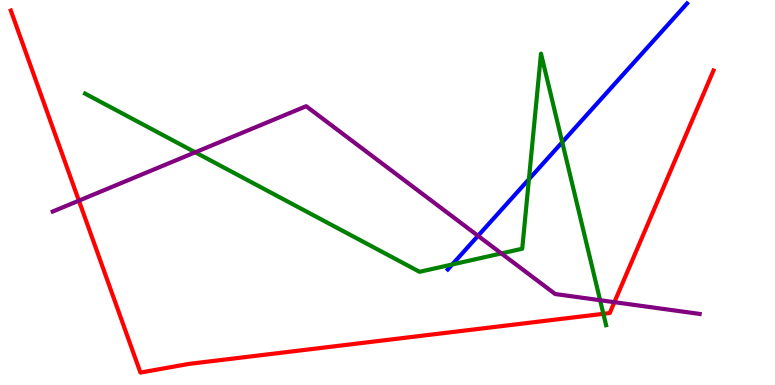[{'lines': ['blue', 'red'], 'intersections': []}, {'lines': ['green', 'red'], 'intersections': [{'x': 7.79, 'y': 1.85}]}, {'lines': ['purple', 'red'], 'intersections': [{'x': 1.02, 'y': 4.79}, {'x': 7.93, 'y': 2.15}]}, {'lines': ['blue', 'green'], 'intersections': [{'x': 5.84, 'y': 3.13}, {'x': 6.82, 'y': 5.34}, {'x': 7.25, 'y': 6.31}]}, {'lines': ['blue', 'purple'], 'intersections': [{'x': 6.17, 'y': 3.87}]}, {'lines': ['green', 'purple'], 'intersections': [{'x': 2.52, 'y': 6.04}, {'x': 6.47, 'y': 3.42}, {'x': 7.74, 'y': 2.2}]}]